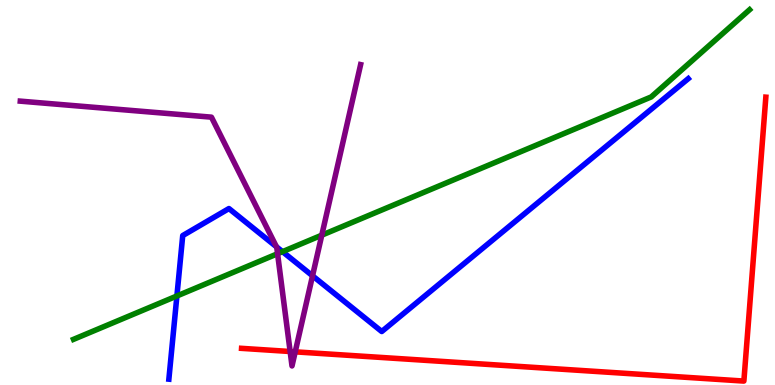[{'lines': ['blue', 'red'], 'intersections': []}, {'lines': ['green', 'red'], 'intersections': []}, {'lines': ['purple', 'red'], 'intersections': [{'x': 3.74, 'y': 0.87}, {'x': 3.81, 'y': 0.861}]}, {'lines': ['blue', 'green'], 'intersections': [{'x': 2.28, 'y': 2.31}, {'x': 3.65, 'y': 3.46}]}, {'lines': ['blue', 'purple'], 'intersections': [{'x': 3.57, 'y': 3.59}, {'x': 4.03, 'y': 2.84}]}, {'lines': ['green', 'purple'], 'intersections': [{'x': 3.58, 'y': 3.41}, {'x': 4.15, 'y': 3.89}]}]